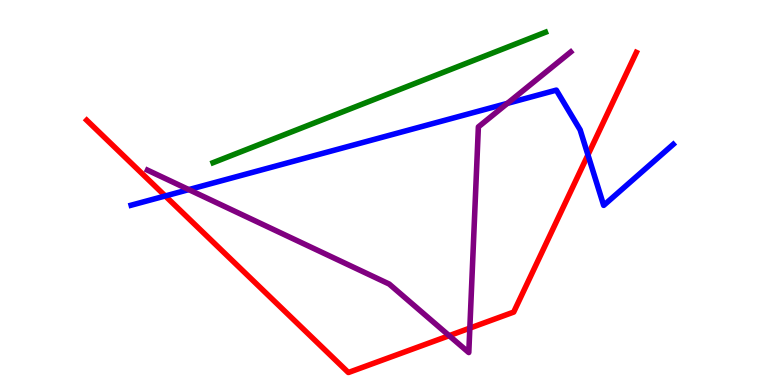[{'lines': ['blue', 'red'], 'intersections': [{'x': 2.13, 'y': 4.91}, {'x': 7.59, 'y': 5.98}]}, {'lines': ['green', 'red'], 'intersections': []}, {'lines': ['purple', 'red'], 'intersections': [{'x': 5.8, 'y': 1.28}, {'x': 6.06, 'y': 1.48}]}, {'lines': ['blue', 'green'], 'intersections': []}, {'lines': ['blue', 'purple'], 'intersections': [{'x': 2.44, 'y': 5.08}, {'x': 6.55, 'y': 7.31}]}, {'lines': ['green', 'purple'], 'intersections': []}]